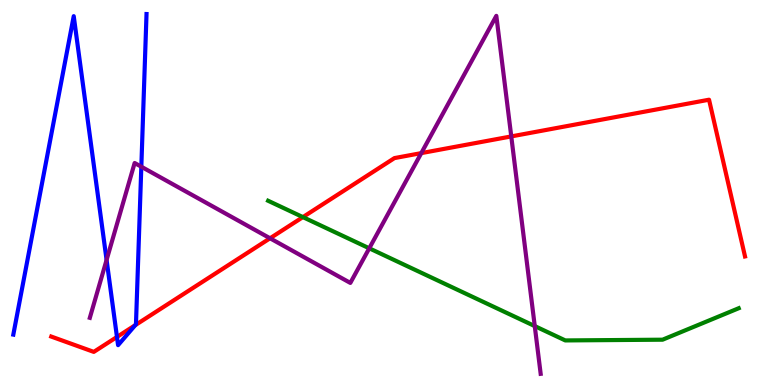[{'lines': ['blue', 'red'], 'intersections': [{'x': 1.51, 'y': 1.25}, {'x': 1.74, 'y': 1.55}]}, {'lines': ['green', 'red'], 'intersections': [{'x': 3.91, 'y': 4.36}]}, {'lines': ['purple', 'red'], 'intersections': [{'x': 3.48, 'y': 3.81}, {'x': 5.44, 'y': 6.02}, {'x': 6.6, 'y': 6.46}]}, {'lines': ['blue', 'green'], 'intersections': []}, {'lines': ['blue', 'purple'], 'intersections': [{'x': 1.38, 'y': 3.25}, {'x': 1.82, 'y': 5.67}]}, {'lines': ['green', 'purple'], 'intersections': [{'x': 4.76, 'y': 3.55}, {'x': 6.9, 'y': 1.53}]}]